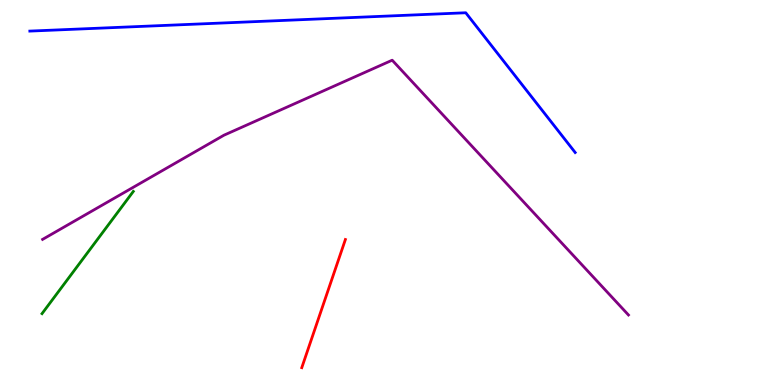[{'lines': ['blue', 'red'], 'intersections': []}, {'lines': ['green', 'red'], 'intersections': []}, {'lines': ['purple', 'red'], 'intersections': []}, {'lines': ['blue', 'green'], 'intersections': []}, {'lines': ['blue', 'purple'], 'intersections': []}, {'lines': ['green', 'purple'], 'intersections': []}]